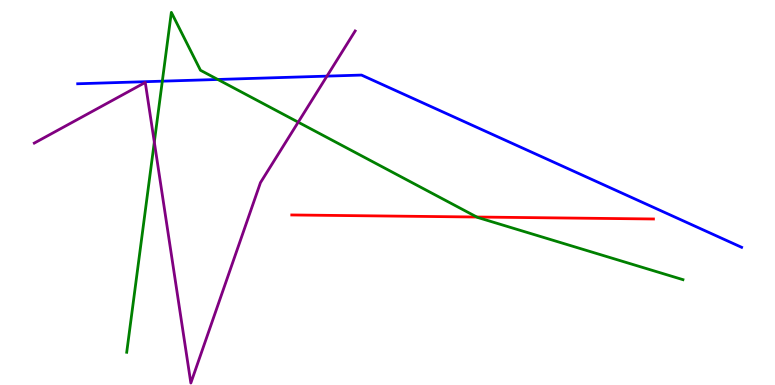[{'lines': ['blue', 'red'], 'intersections': []}, {'lines': ['green', 'red'], 'intersections': [{'x': 6.15, 'y': 4.36}]}, {'lines': ['purple', 'red'], 'intersections': []}, {'lines': ['blue', 'green'], 'intersections': [{'x': 2.09, 'y': 7.89}, {'x': 2.81, 'y': 7.94}]}, {'lines': ['blue', 'purple'], 'intersections': [{'x': 4.22, 'y': 8.02}]}, {'lines': ['green', 'purple'], 'intersections': [{'x': 1.99, 'y': 6.31}, {'x': 3.85, 'y': 6.83}]}]